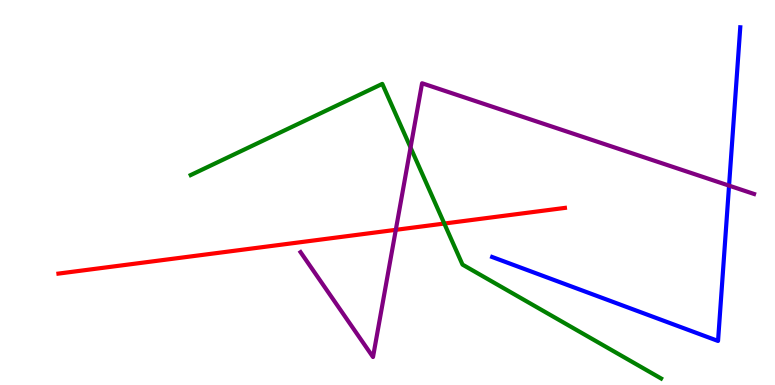[{'lines': ['blue', 'red'], 'intersections': []}, {'lines': ['green', 'red'], 'intersections': [{'x': 5.73, 'y': 4.19}]}, {'lines': ['purple', 'red'], 'intersections': [{'x': 5.11, 'y': 4.03}]}, {'lines': ['blue', 'green'], 'intersections': []}, {'lines': ['blue', 'purple'], 'intersections': [{'x': 9.41, 'y': 5.18}]}, {'lines': ['green', 'purple'], 'intersections': [{'x': 5.3, 'y': 6.17}]}]